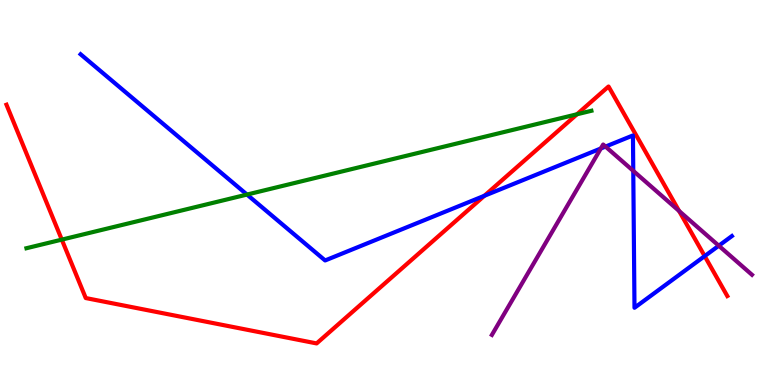[{'lines': ['blue', 'red'], 'intersections': [{'x': 6.25, 'y': 4.91}, {'x': 9.09, 'y': 3.35}]}, {'lines': ['green', 'red'], 'intersections': [{'x': 0.797, 'y': 3.78}, {'x': 7.45, 'y': 7.03}]}, {'lines': ['purple', 'red'], 'intersections': [{'x': 8.76, 'y': 4.52}]}, {'lines': ['blue', 'green'], 'intersections': [{'x': 3.19, 'y': 4.95}]}, {'lines': ['blue', 'purple'], 'intersections': [{'x': 7.75, 'y': 6.14}, {'x': 7.81, 'y': 6.19}, {'x': 8.17, 'y': 5.56}, {'x': 9.27, 'y': 3.62}]}, {'lines': ['green', 'purple'], 'intersections': []}]